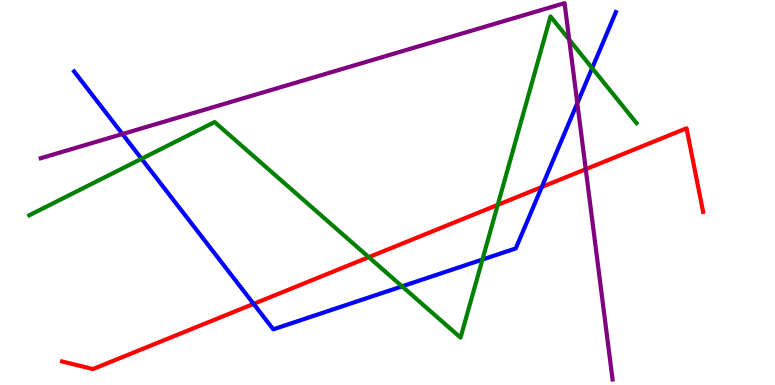[{'lines': ['blue', 'red'], 'intersections': [{'x': 3.27, 'y': 2.11}, {'x': 6.99, 'y': 5.14}]}, {'lines': ['green', 'red'], 'intersections': [{'x': 4.76, 'y': 3.32}, {'x': 6.42, 'y': 4.68}]}, {'lines': ['purple', 'red'], 'intersections': [{'x': 7.56, 'y': 5.61}]}, {'lines': ['blue', 'green'], 'intersections': [{'x': 1.83, 'y': 5.88}, {'x': 5.19, 'y': 2.56}, {'x': 6.22, 'y': 3.26}, {'x': 7.64, 'y': 8.23}]}, {'lines': ['blue', 'purple'], 'intersections': [{'x': 1.58, 'y': 6.52}, {'x': 7.45, 'y': 7.32}]}, {'lines': ['green', 'purple'], 'intersections': [{'x': 7.34, 'y': 8.97}]}]